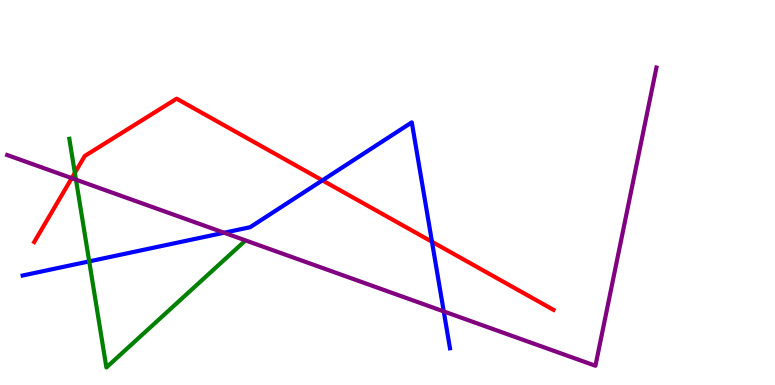[{'lines': ['blue', 'red'], 'intersections': [{'x': 4.16, 'y': 5.32}, {'x': 5.57, 'y': 3.72}]}, {'lines': ['green', 'red'], 'intersections': [{'x': 0.966, 'y': 5.51}]}, {'lines': ['purple', 'red'], 'intersections': [{'x': 0.926, 'y': 5.37}]}, {'lines': ['blue', 'green'], 'intersections': [{'x': 1.15, 'y': 3.21}]}, {'lines': ['blue', 'purple'], 'intersections': [{'x': 2.89, 'y': 3.95}, {'x': 5.73, 'y': 1.91}]}, {'lines': ['green', 'purple'], 'intersections': [{'x': 0.98, 'y': 5.33}]}]